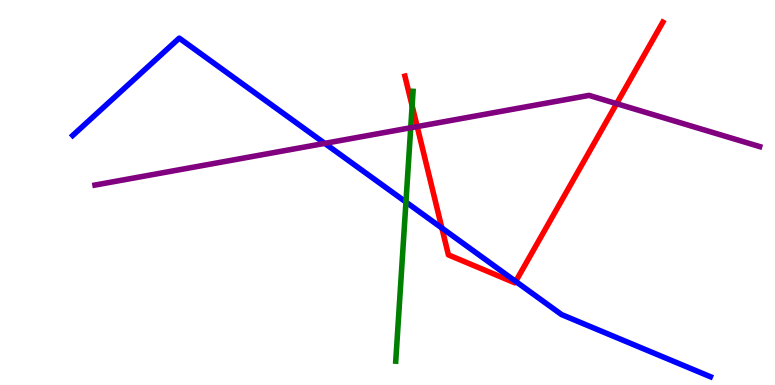[{'lines': ['blue', 'red'], 'intersections': [{'x': 5.7, 'y': 4.08}, {'x': 6.65, 'y': 2.69}]}, {'lines': ['green', 'red'], 'intersections': [{'x': 5.32, 'y': 7.25}]}, {'lines': ['purple', 'red'], 'intersections': [{'x': 5.38, 'y': 6.71}, {'x': 7.96, 'y': 7.31}]}, {'lines': ['blue', 'green'], 'intersections': [{'x': 5.24, 'y': 4.75}]}, {'lines': ['blue', 'purple'], 'intersections': [{'x': 4.19, 'y': 6.28}]}, {'lines': ['green', 'purple'], 'intersections': [{'x': 5.3, 'y': 6.68}]}]